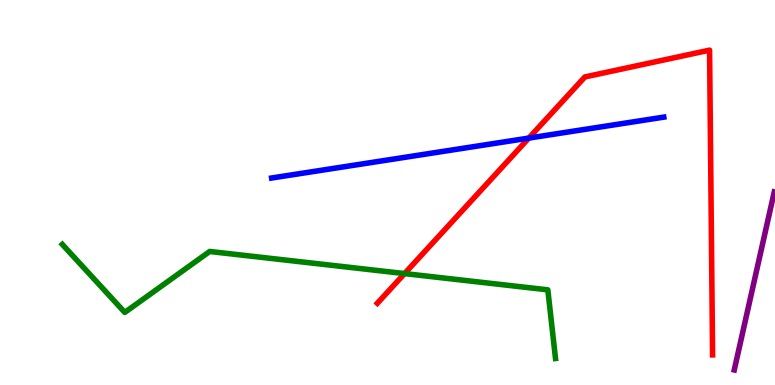[{'lines': ['blue', 'red'], 'intersections': [{'x': 6.82, 'y': 6.41}]}, {'lines': ['green', 'red'], 'intersections': [{'x': 5.22, 'y': 2.89}]}, {'lines': ['purple', 'red'], 'intersections': []}, {'lines': ['blue', 'green'], 'intersections': []}, {'lines': ['blue', 'purple'], 'intersections': []}, {'lines': ['green', 'purple'], 'intersections': []}]